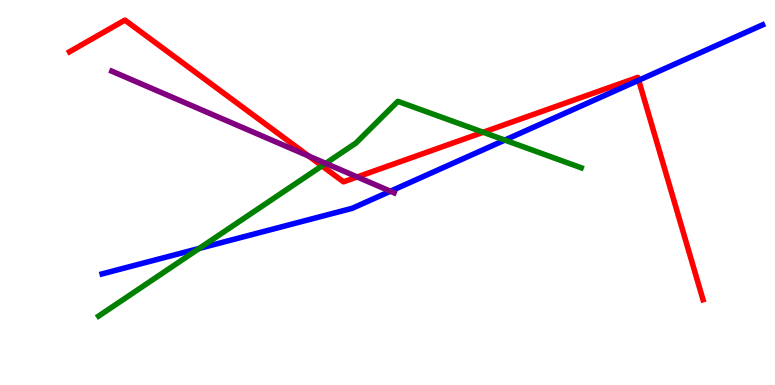[{'lines': ['blue', 'red'], 'intersections': [{'x': 8.24, 'y': 7.92}]}, {'lines': ['green', 'red'], 'intersections': [{'x': 4.15, 'y': 5.69}, {'x': 6.23, 'y': 6.56}]}, {'lines': ['purple', 'red'], 'intersections': [{'x': 3.98, 'y': 5.95}, {'x': 4.61, 'y': 5.4}]}, {'lines': ['blue', 'green'], 'intersections': [{'x': 2.57, 'y': 3.55}, {'x': 6.51, 'y': 6.36}]}, {'lines': ['blue', 'purple'], 'intersections': [{'x': 5.04, 'y': 5.03}]}, {'lines': ['green', 'purple'], 'intersections': [{'x': 4.2, 'y': 5.76}]}]